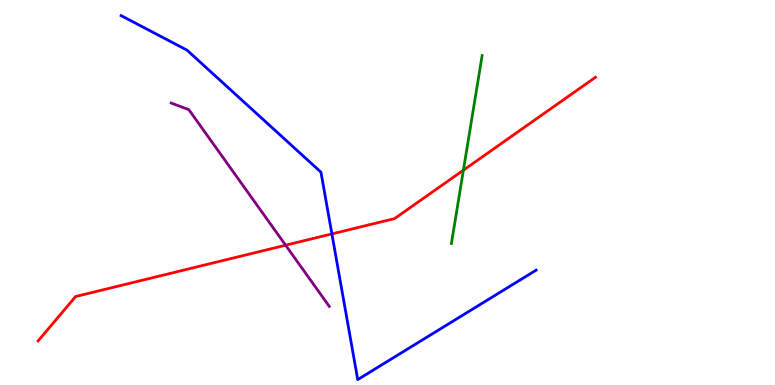[{'lines': ['blue', 'red'], 'intersections': [{'x': 4.28, 'y': 3.92}]}, {'lines': ['green', 'red'], 'intersections': [{'x': 5.98, 'y': 5.58}]}, {'lines': ['purple', 'red'], 'intersections': [{'x': 3.69, 'y': 3.63}]}, {'lines': ['blue', 'green'], 'intersections': []}, {'lines': ['blue', 'purple'], 'intersections': []}, {'lines': ['green', 'purple'], 'intersections': []}]